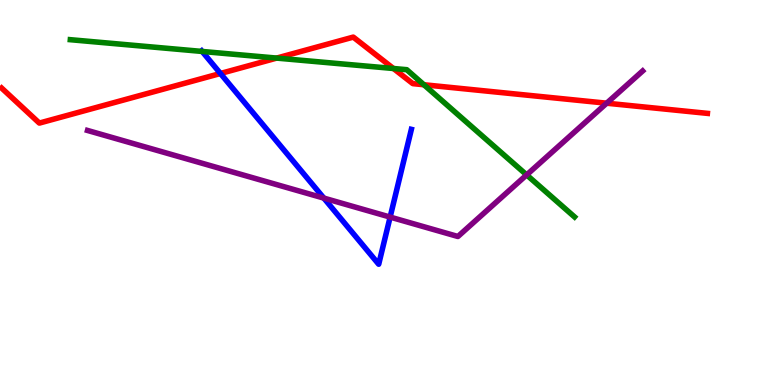[{'lines': ['blue', 'red'], 'intersections': [{'x': 2.84, 'y': 8.09}]}, {'lines': ['green', 'red'], 'intersections': [{'x': 3.57, 'y': 8.49}, {'x': 5.08, 'y': 8.22}, {'x': 5.47, 'y': 7.8}]}, {'lines': ['purple', 'red'], 'intersections': [{'x': 7.83, 'y': 7.32}]}, {'lines': ['blue', 'green'], 'intersections': [{'x': 2.61, 'y': 8.66}]}, {'lines': ['blue', 'purple'], 'intersections': [{'x': 4.18, 'y': 4.85}, {'x': 5.03, 'y': 4.36}]}, {'lines': ['green', 'purple'], 'intersections': [{'x': 6.8, 'y': 5.46}]}]